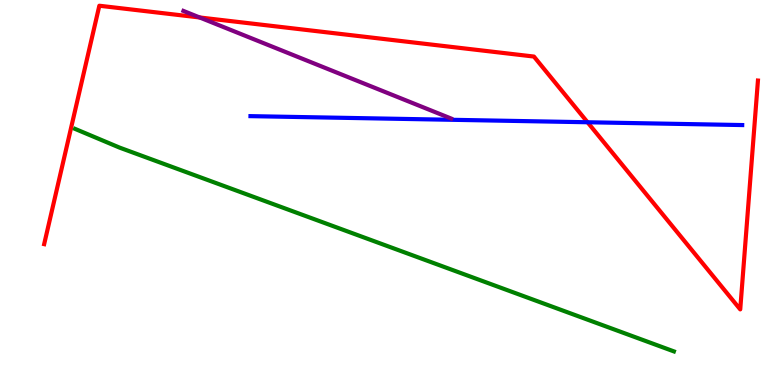[{'lines': ['blue', 'red'], 'intersections': [{'x': 7.58, 'y': 6.82}]}, {'lines': ['green', 'red'], 'intersections': []}, {'lines': ['purple', 'red'], 'intersections': [{'x': 2.58, 'y': 9.55}]}, {'lines': ['blue', 'green'], 'intersections': []}, {'lines': ['blue', 'purple'], 'intersections': []}, {'lines': ['green', 'purple'], 'intersections': []}]